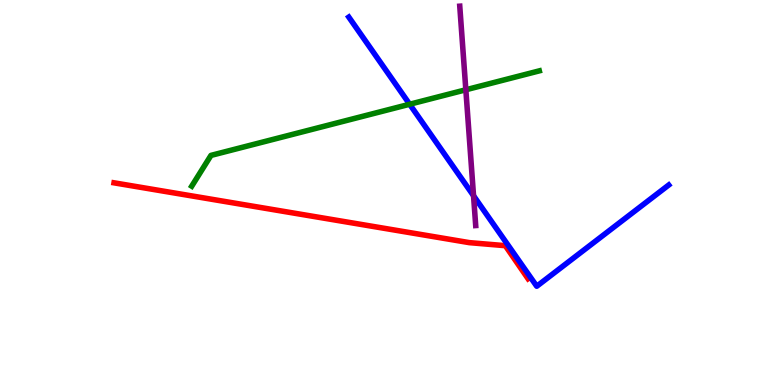[{'lines': ['blue', 'red'], 'intersections': []}, {'lines': ['green', 'red'], 'intersections': []}, {'lines': ['purple', 'red'], 'intersections': []}, {'lines': ['blue', 'green'], 'intersections': [{'x': 5.29, 'y': 7.29}]}, {'lines': ['blue', 'purple'], 'intersections': [{'x': 6.11, 'y': 4.92}]}, {'lines': ['green', 'purple'], 'intersections': [{'x': 6.01, 'y': 7.67}]}]